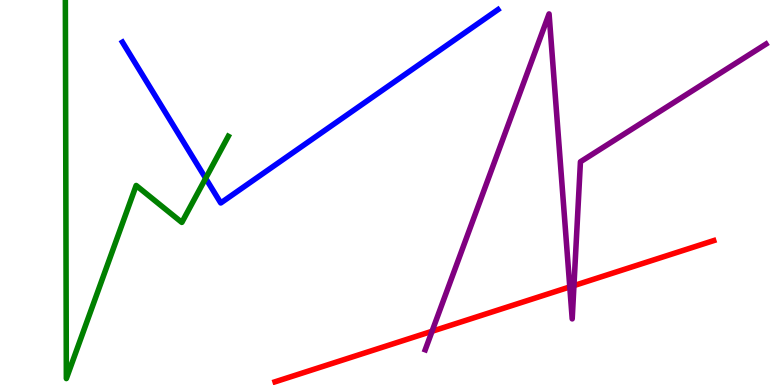[{'lines': ['blue', 'red'], 'intersections': []}, {'lines': ['green', 'red'], 'intersections': []}, {'lines': ['purple', 'red'], 'intersections': [{'x': 5.57, 'y': 1.4}, {'x': 7.35, 'y': 2.55}, {'x': 7.41, 'y': 2.58}]}, {'lines': ['blue', 'green'], 'intersections': [{'x': 2.65, 'y': 5.37}]}, {'lines': ['blue', 'purple'], 'intersections': []}, {'lines': ['green', 'purple'], 'intersections': []}]